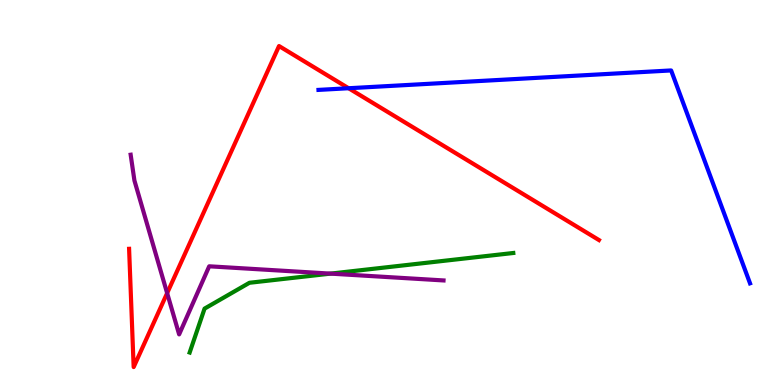[{'lines': ['blue', 'red'], 'intersections': [{'x': 4.5, 'y': 7.71}]}, {'lines': ['green', 'red'], 'intersections': []}, {'lines': ['purple', 'red'], 'intersections': [{'x': 2.16, 'y': 2.39}]}, {'lines': ['blue', 'green'], 'intersections': []}, {'lines': ['blue', 'purple'], 'intersections': []}, {'lines': ['green', 'purple'], 'intersections': [{'x': 4.27, 'y': 2.89}]}]